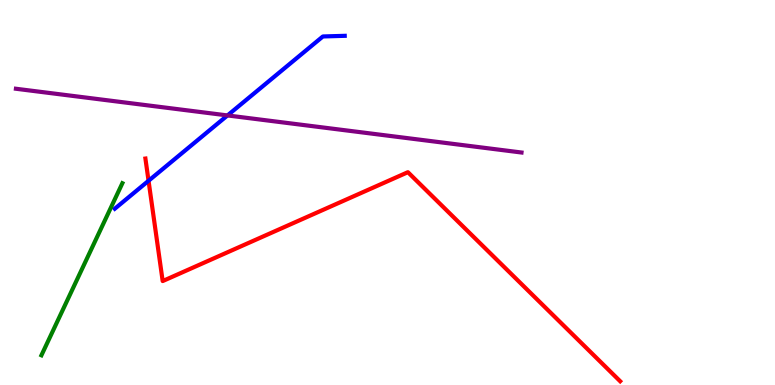[{'lines': ['blue', 'red'], 'intersections': [{'x': 1.92, 'y': 5.3}]}, {'lines': ['green', 'red'], 'intersections': []}, {'lines': ['purple', 'red'], 'intersections': []}, {'lines': ['blue', 'green'], 'intersections': []}, {'lines': ['blue', 'purple'], 'intersections': [{'x': 2.94, 'y': 7.0}]}, {'lines': ['green', 'purple'], 'intersections': []}]